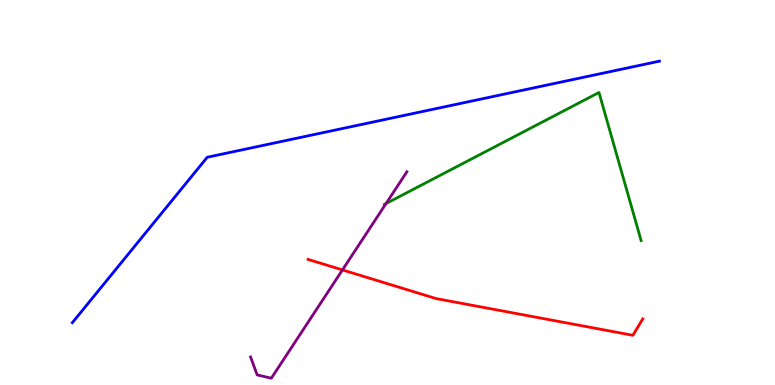[{'lines': ['blue', 'red'], 'intersections': []}, {'lines': ['green', 'red'], 'intersections': []}, {'lines': ['purple', 'red'], 'intersections': [{'x': 4.42, 'y': 2.99}]}, {'lines': ['blue', 'green'], 'intersections': []}, {'lines': ['blue', 'purple'], 'intersections': []}, {'lines': ['green', 'purple'], 'intersections': [{'x': 4.98, 'y': 4.71}]}]